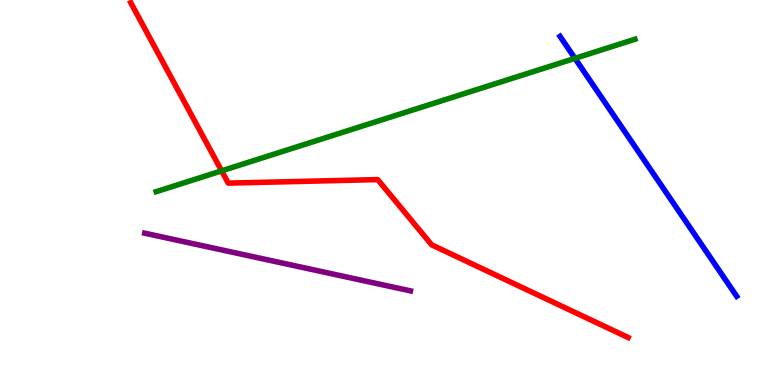[{'lines': ['blue', 'red'], 'intersections': []}, {'lines': ['green', 'red'], 'intersections': [{'x': 2.86, 'y': 5.56}]}, {'lines': ['purple', 'red'], 'intersections': []}, {'lines': ['blue', 'green'], 'intersections': [{'x': 7.42, 'y': 8.48}]}, {'lines': ['blue', 'purple'], 'intersections': []}, {'lines': ['green', 'purple'], 'intersections': []}]